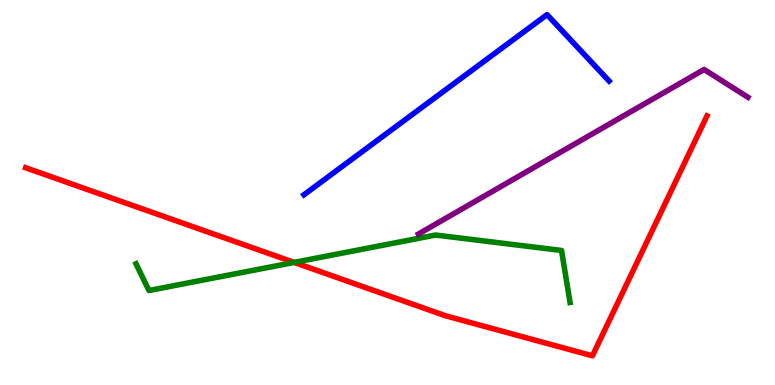[{'lines': ['blue', 'red'], 'intersections': []}, {'lines': ['green', 'red'], 'intersections': [{'x': 3.8, 'y': 3.18}]}, {'lines': ['purple', 'red'], 'intersections': []}, {'lines': ['blue', 'green'], 'intersections': []}, {'lines': ['blue', 'purple'], 'intersections': []}, {'lines': ['green', 'purple'], 'intersections': []}]